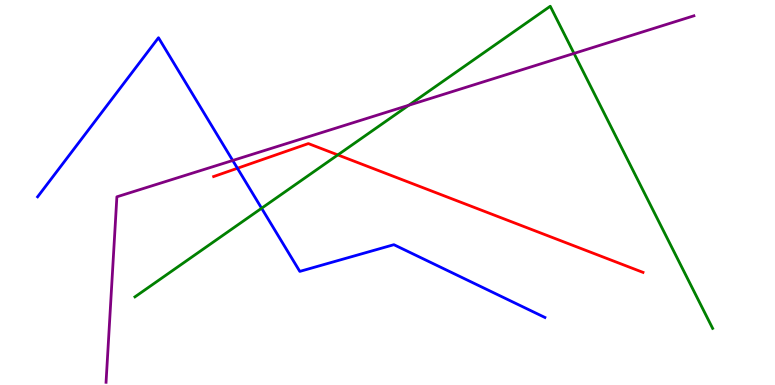[{'lines': ['blue', 'red'], 'intersections': [{'x': 3.06, 'y': 5.63}]}, {'lines': ['green', 'red'], 'intersections': [{'x': 4.36, 'y': 5.98}]}, {'lines': ['purple', 'red'], 'intersections': []}, {'lines': ['blue', 'green'], 'intersections': [{'x': 3.38, 'y': 4.59}]}, {'lines': ['blue', 'purple'], 'intersections': [{'x': 3.0, 'y': 5.83}]}, {'lines': ['green', 'purple'], 'intersections': [{'x': 5.27, 'y': 7.27}, {'x': 7.41, 'y': 8.61}]}]